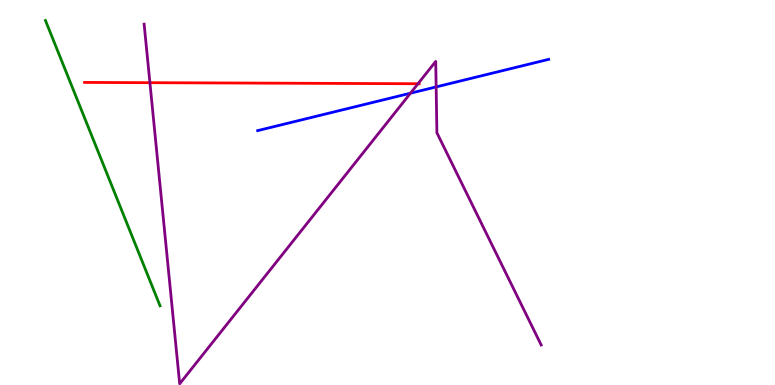[{'lines': ['blue', 'red'], 'intersections': []}, {'lines': ['green', 'red'], 'intersections': []}, {'lines': ['purple', 'red'], 'intersections': [{'x': 1.93, 'y': 7.85}, {'x': 5.39, 'y': 7.82}]}, {'lines': ['blue', 'green'], 'intersections': []}, {'lines': ['blue', 'purple'], 'intersections': [{'x': 5.3, 'y': 7.58}, {'x': 5.63, 'y': 7.74}]}, {'lines': ['green', 'purple'], 'intersections': []}]